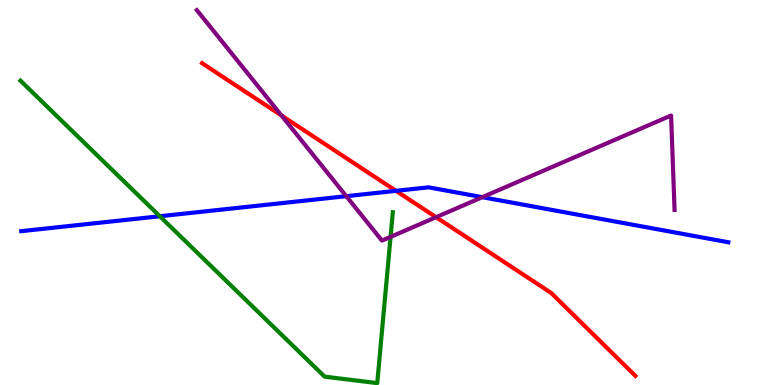[{'lines': ['blue', 'red'], 'intersections': [{'x': 5.11, 'y': 5.04}]}, {'lines': ['green', 'red'], 'intersections': []}, {'lines': ['purple', 'red'], 'intersections': [{'x': 3.63, 'y': 7.0}, {'x': 5.63, 'y': 4.36}]}, {'lines': ['blue', 'green'], 'intersections': [{'x': 2.06, 'y': 4.38}]}, {'lines': ['blue', 'purple'], 'intersections': [{'x': 4.47, 'y': 4.9}, {'x': 6.22, 'y': 4.88}]}, {'lines': ['green', 'purple'], 'intersections': [{'x': 5.04, 'y': 3.85}]}]